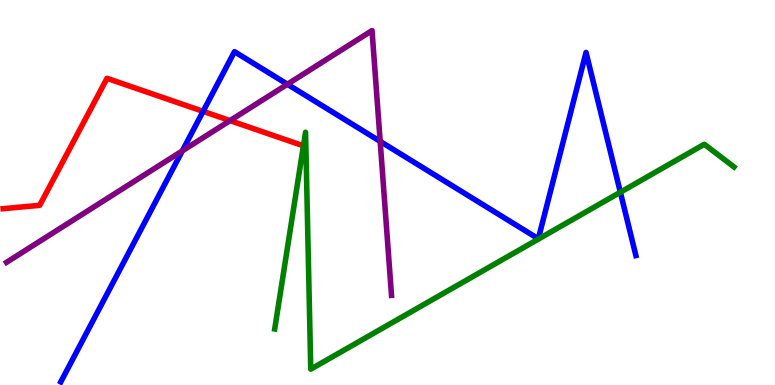[{'lines': ['blue', 'red'], 'intersections': [{'x': 2.62, 'y': 7.11}]}, {'lines': ['green', 'red'], 'intersections': []}, {'lines': ['purple', 'red'], 'intersections': [{'x': 2.97, 'y': 6.87}]}, {'lines': ['blue', 'green'], 'intersections': [{'x': 8.0, 'y': 5.01}]}, {'lines': ['blue', 'purple'], 'intersections': [{'x': 2.35, 'y': 6.08}, {'x': 3.71, 'y': 7.81}, {'x': 4.91, 'y': 6.33}]}, {'lines': ['green', 'purple'], 'intersections': []}]